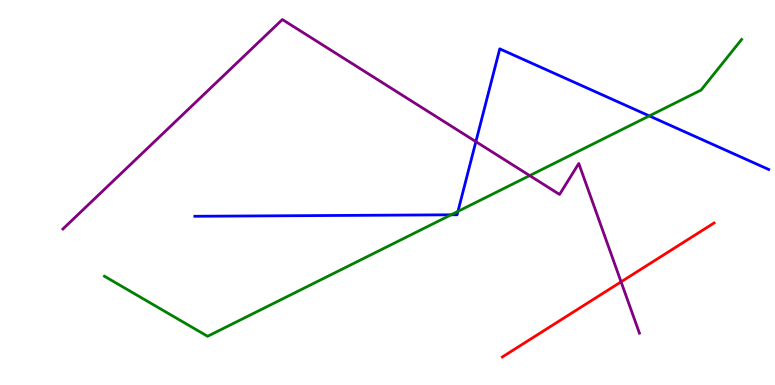[{'lines': ['blue', 'red'], 'intersections': []}, {'lines': ['green', 'red'], 'intersections': []}, {'lines': ['purple', 'red'], 'intersections': [{'x': 8.01, 'y': 2.68}]}, {'lines': ['blue', 'green'], 'intersections': [{'x': 5.82, 'y': 4.42}, {'x': 5.91, 'y': 4.51}, {'x': 8.38, 'y': 6.99}]}, {'lines': ['blue', 'purple'], 'intersections': [{'x': 6.14, 'y': 6.32}]}, {'lines': ['green', 'purple'], 'intersections': [{'x': 6.83, 'y': 5.44}]}]